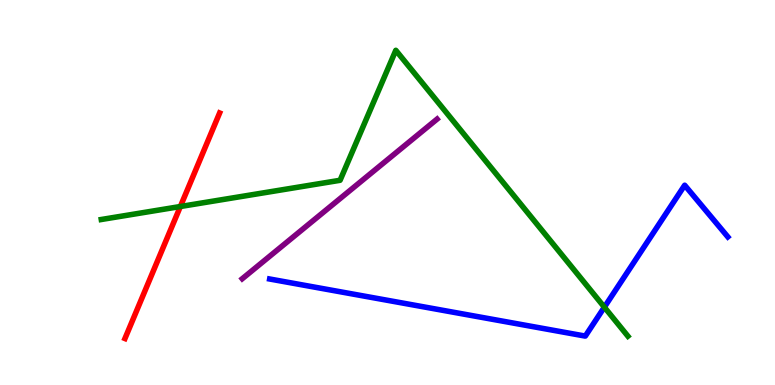[{'lines': ['blue', 'red'], 'intersections': []}, {'lines': ['green', 'red'], 'intersections': [{'x': 2.33, 'y': 4.64}]}, {'lines': ['purple', 'red'], 'intersections': []}, {'lines': ['blue', 'green'], 'intersections': [{'x': 7.8, 'y': 2.02}]}, {'lines': ['blue', 'purple'], 'intersections': []}, {'lines': ['green', 'purple'], 'intersections': []}]